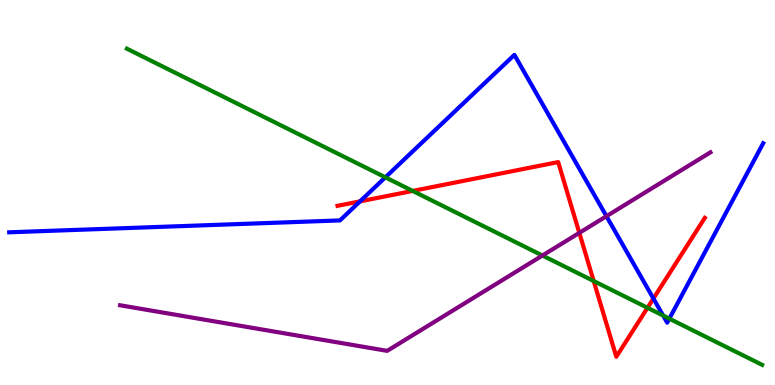[{'lines': ['blue', 'red'], 'intersections': [{'x': 4.65, 'y': 4.77}, {'x': 8.43, 'y': 2.25}]}, {'lines': ['green', 'red'], 'intersections': [{'x': 5.32, 'y': 5.04}, {'x': 7.66, 'y': 2.7}, {'x': 8.35, 'y': 2.01}]}, {'lines': ['purple', 'red'], 'intersections': [{'x': 7.48, 'y': 3.95}]}, {'lines': ['blue', 'green'], 'intersections': [{'x': 4.97, 'y': 5.39}, {'x': 8.56, 'y': 1.8}, {'x': 8.64, 'y': 1.72}]}, {'lines': ['blue', 'purple'], 'intersections': [{'x': 7.83, 'y': 4.38}]}, {'lines': ['green', 'purple'], 'intersections': [{'x': 7.0, 'y': 3.36}]}]